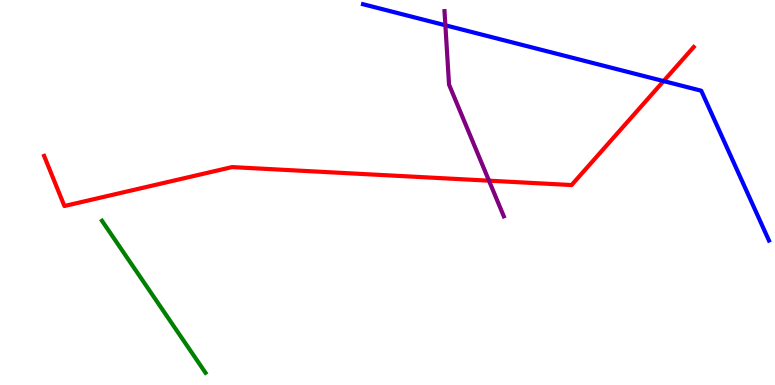[{'lines': ['blue', 'red'], 'intersections': [{'x': 8.56, 'y': 7.89}]}, {'lines': ['green', 'red'], 'intersections': []}, {'lines': ['purple', 'red'], 'intersections': [{'x': 6.31, 'y': 5.31}]}, {'lines': ['blue', 'green'], 'intersections': []}, {'lines': ['blue', 'purple'], 'intersections': [{'x': 5.75, 'y': 9.34}]}, {'lines': ['green', 'purple'], 'intersections': []}]